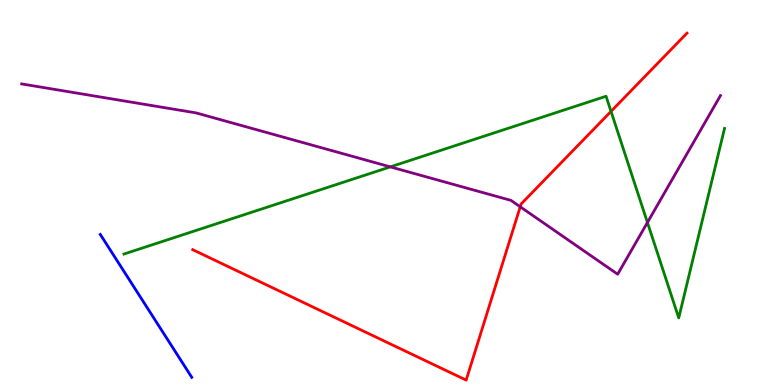[{'lines': ['blue', 'red'], 'intersections': []}, {'lines': ['green', 'red'], 'intersections': [{'x': 7.88, 'y': 7.11}]}, {'lines': ['purple', 'red'], 'intersections': [{'x': 6.71, 'y': 4.63}]}, {'lines': ['blue', 'green'], 'intersections': []}, {'lines': ['blue', 'purple'], 'intersections': []}, {'lines': ['green', 'purple'], 'intersections': [{'x': 5.04, 'y': 5.67}, {'x': 8.35, 'y': 4.22}]}]